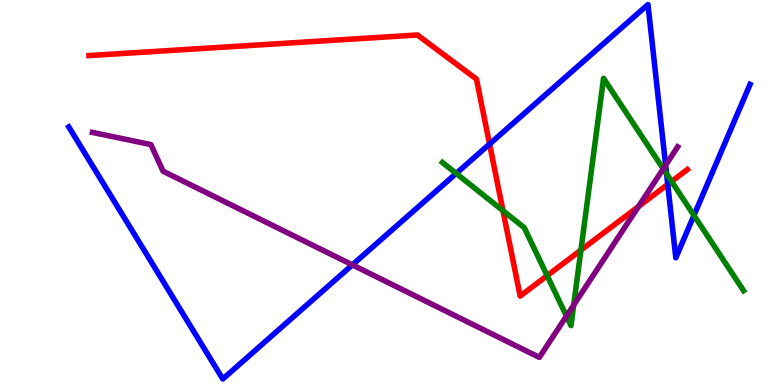[{'lines': ['blue', 'red'], 'intersections': [{'x': 6.32, 'y': 6.26}, {'x': 8.62, 'y': 5.21}]}, {'lines': ['green', 'red'], 'intersections': [{'x': 6.49, 'y': 4.53}, {'x': 7.06, 'y': 2.84}, {'x': 7.5, 'y': 3.5}, {'x': 8.67, 'y': 5.29}]}, {'lines': ['purple', 'red'], 'intersections': [{'x': 8.24, 'y': 4.63}]}, {'lines': ['blue', 'green'], 'intersections': [{'x': 5.89, 'y': 5.5}, {'x': 8.6, 'y': 5.48}, {'x': 8.95, 'y': 4.41}]}, {'lines': ['blue', 'purple'], 'intersections': [{'x': 4.55, 'y': 3.12}, {'x': 8.59, 'y': 5.71}]}, {'lines': ['green', 'purple'], 'intersections': [{'x': 7.31, 'y': 1.79}, {'x': 7.4, 'y': 2.08}, {'x': 8.56, 'y': 5.61}]}]